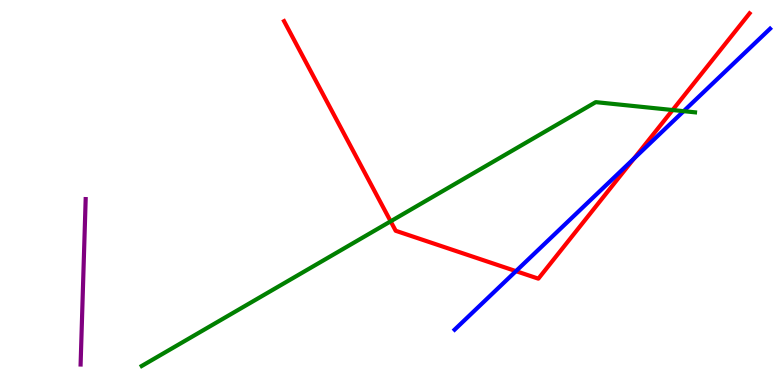[{'lines': ['blue', 'red'], 'intersections': [{'x': 6.66, 'y': 2.96}, {'x': 8.18, 'y': 5.88}]}, {'lines': ['green', 'red'], 'intersections': [{'x': 5.04, 'y': 4.25}, {'x': 8.68, 'y': 7.14}]}, {'lines': ['purple', 'red'], 'intersections': []}, {'lines': ['blue', 'green'], 'intersections': [{'x': 8.82, 'y': 7.11}]}, {'lines': ['blue', 'purple'], 'intersections': []}, {'lines': ['green', 'purple'], 'intersections': []}]